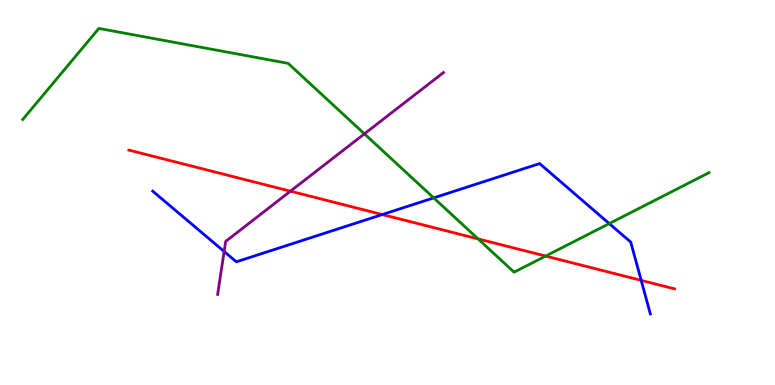[{'lines': ['blue', 'red'], 'intersections': [{'x': 4.93, 'y': 4.43}, {'x': 8.27, 'y': 2.72}]}, {'lines': ['green', 'red'], 'intersections': [{'x': 6.17, 'y': 3.79}, {'x': 7.04, 'y': 3.35}]}, {'lines': ['purple', 'red'], 'intersections': [{'x': 3.75, 'y': 5.03}]}, {'lines': ['blue', 'green'], 'intersections': [{'x': 5.6, 'y': 4.86}, {'x': 7.86, 'y': 4.19}]}, {'lines': ['blue', 'purple'], 'intersections': [{'x': 2.89, 'y': 3.47}]}, {'lines': ['green', 'purple'], 'intersections': [{'x': 4.7, 'y': 6.52}]}]